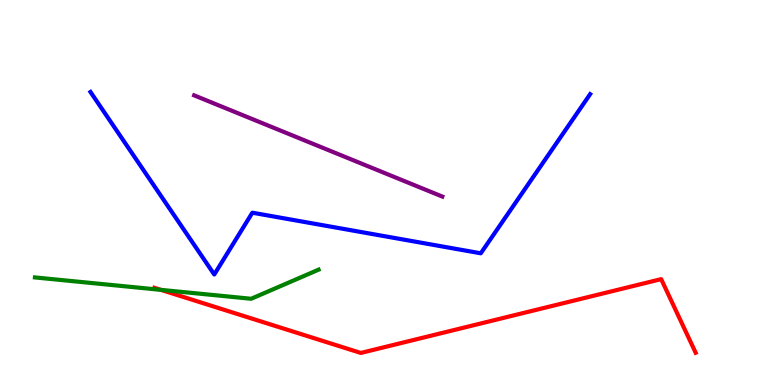[{'lines': ['blue', 'red'], 'intersections': []}, {'lines': ['green', 'red'], 'intersections': [{'x': 2.08, 'y': 2.47}]}, {'lines': ['purple', 'red'], 'intersections': []}, {'lines': ['blue', 'green'], 'intersections': []}, {'lines': ['blue', 'purple'], 'intersections': []}, {'lines': ['green', 'purple'], 'intersections': []}]